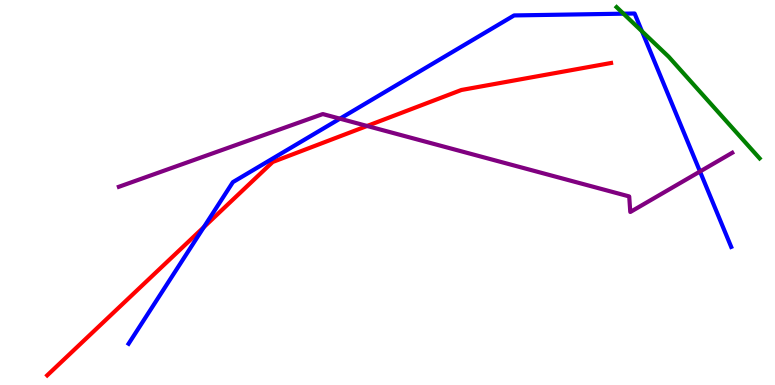[{'lines': ['blue', 'red'], 'intersections': [{'x': 2.63, 'y': 4.1}]}, {'lines': ['green', 'red'], 'intersections': []}, {'lines': ['purple', 'red'], 'intersections': [{'x': 4.74, 'y': 6.73}]}, {'lines': ['blue', 'green'], 'intersections': [{'x': 8.04, 'y': 9.64}, {'x': 8.28, 'y': 9.19}]}, {'lines': ['blue', 'purple'], 'intersections': [{'x': 4.39, 'y': 6.92}, {'x': 9.03, 'y': 5.55}]}, {'lines': ['green', 'purple'], 'intersections': []}]